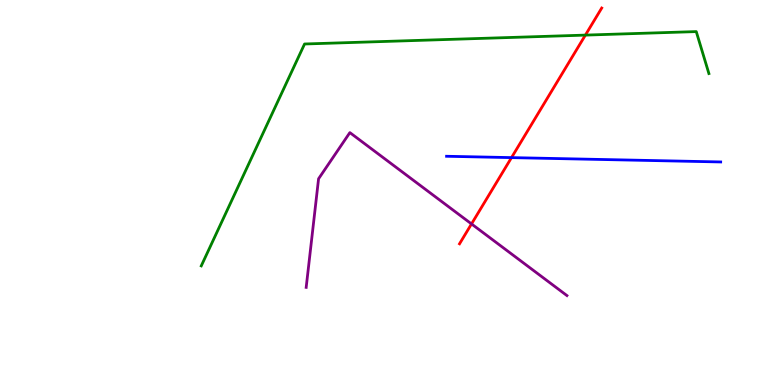[{'lines': ['blue', 'red'], 'intersections': [{'x': 6.6, 'y': 5.91}]}, {'lines': ['green', 'red'], 'intersections': [{'x': 7.55, 'y': 9.09}]}, {'lines': ['purple', 'red'], 'intersections': [{'x': 6.08, 'y': 4.18}]}, {'lines': ['blue', 'green'], 'intersections': []}, {'lines': ['blue', 'purple'], 'intersections': []}, {'lines': ['green', 'purple'], 'intersections': []}]